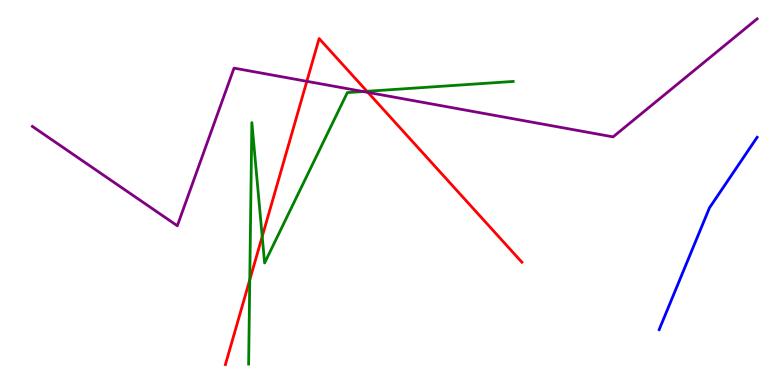[{'lines': ['blue', 'red'], 'intersections': []}, {'lines': ['green', 'red'], 'intersections': [{'x': 3.22, 'y': 2.73}, {'x': 3.38, 'y': 3.86}, {'x': 4.73, 'y': 7.63}]}, {'lines': ['purple', 'red'], 'intersections': [{'x': 3.96, 'y': 7.89}, {'x': 4.75, 'y': 7.6}]}, {'lines': ['blue', 'green'], 'intersections': []}, {'lines': ['blue', 'purple'], 'intersections': []}, {'lines': ['green', 'purple'], 'intersections': [{'x': 4.69, 'y': 7.62}]}]